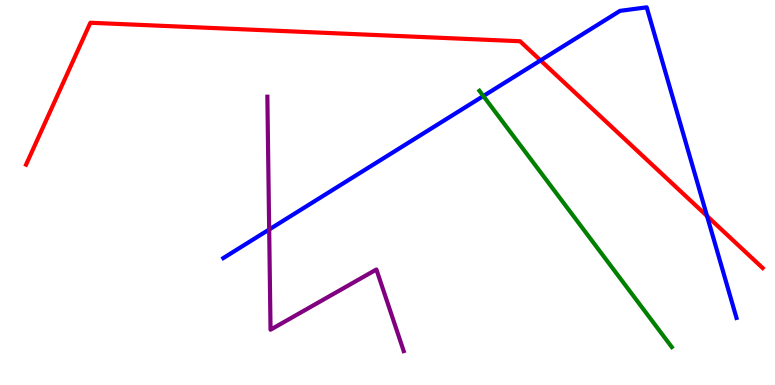[{'lines': ['blue', 'red'], 'intersections': [{'x': 6.97, 'y': 8.43}, {'x': 9.12, 'y': 4.39}]}, {'lines': ['green', 'red'], 'intersections': []}, {'lines': ['purple', 'red'], 'intersections': []}, {'lines': ['blue', 'green'], 'intersections': [{'x': 6.24, 'y': 7.51}]}, {'lines': ['blue', 'purple'], 'intersections': [{'x': 3.47, 'y': 4.04}]}, {'lines': ['green', 'purple'], 'intersections': []}]